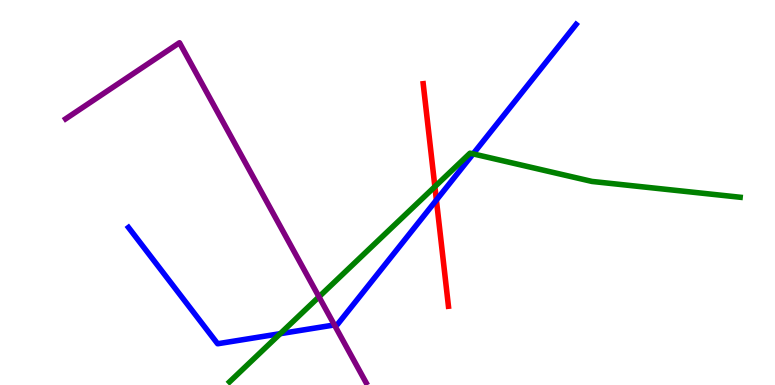[{'lines': ['blue', 'red'], 'intersections': [{'x': 5.63, 'y': 4.8}]}, {'lines': ['green', 'red'], 'intersections': [{'x': 5.61, 'y': 5.15}]}, {'lines': ['purple', 'red'], 'intersections': []}, {'lines': ['blue', 'green'], 'intersections': [{'x': 3.62, 'y': 1.33}, {'x': 6.1, 'y': 6.0}]}, {'lines': ['blue', 'purple'], 'intersections': [{'x': 4.31, 'y': 1.56}]}, {'lines': ['green', 'purple'], 'intersections': [{'x': 4.12, 'y': 2.29}]}]